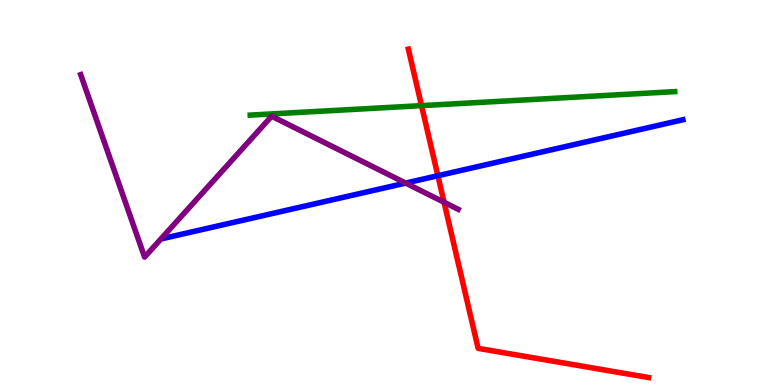[{'lines': ['blue', 'red'], 'intersections': [{'x': 5.65, 'y': 5.44}]}, {'lines': ['green', 'red'], 'intersections': [{'x': 5.44, 'y': 7.26}]}, {'lines': ['purple', 'red'], 'intersections': [{'x': 5.73, 'y': 4.75}]}, {'lines': ['blue', 'green'], 'intersections': []}, {'lines': ['blue', 'purple'], 'intersections': [{'x': 5.23, 'y': 5.24}]}, {'lines': ['green', 'purple'], 'intersections': []}]